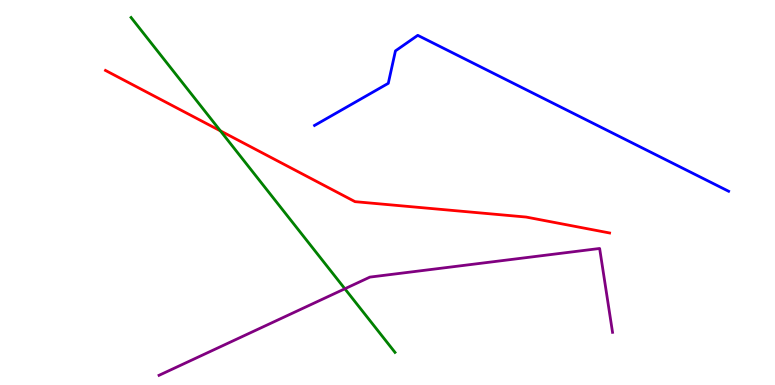[{'lines': ['blue', 'red'], 'intersections': []}, {'lines': ['green', 'red'], 'intersections': [{'x': 2.84, 'y': 6.6}]}, {'lines': ['purple', 'red'], 'intersections': []}, {'lines': ['blue', 'green'], 'intersections': []}, {'lines': ['blue', 'purple'], 'intersections': []}, {'lines': ['green', 'purple'], 'intersections': [{'x': 4.45, 'y': 2.5}]}]